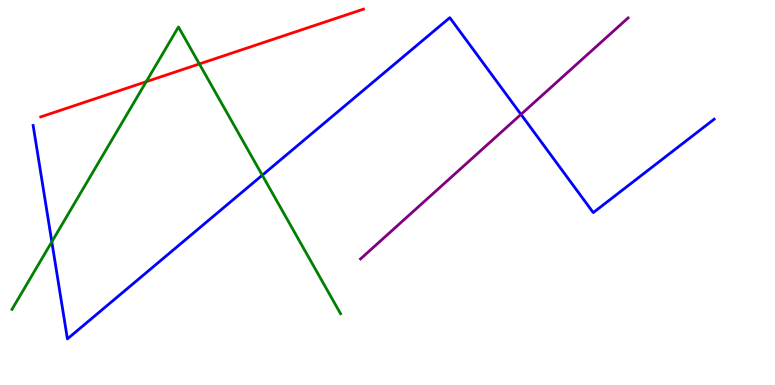[{'lines': ['blue', 'red'], 'intersections': []}, {'lines': ['green', 'red'], 'intersections': [{'x': 1.89, 'y': 7.88}, {'x': 2.57, 'y': 8.34}]}, {'lines': ['purple', 'red'], 'intersections': []}, {'lines': ['blue', 'green'], 'intersections': [{'x': 0.669, 'y': 3.72}, {'x': 3.38, 'y': 5.45}]}, {'lines': ['blue', 'purple'], 'intersections': [{'x': 6.72, 'y': 7.03}]}, {'lines': ['green', 'purple'], 'intersections': []}]